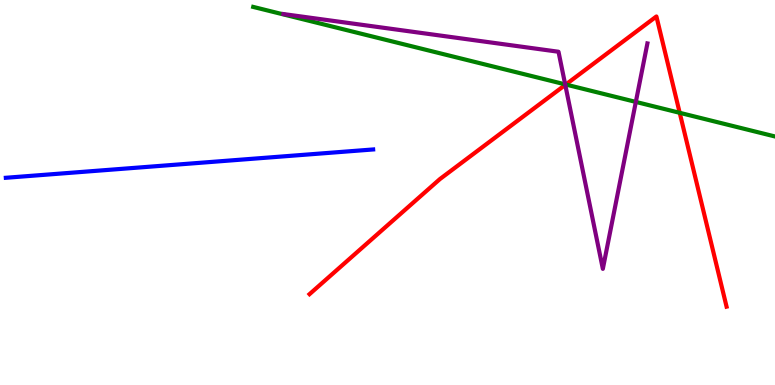[{'lines': ['blue', 'red'], 'intersections': []}, {'lines': ['green', 'red'], 'intersections': [{'x': 7.3, 'y': 7.8}, {'x': 8.77, 'y': 7.07}]}, {'lines': ['purple', 'red'], 'intersections': [{'x': 7.29, 'y': 7.79}]}, {'lines': ['blue', 'green'], 'intersections': []}, {'lines': ['blue', 'purple'], 'intersections': []}, {'lines': ['green', 'purple'], 'intersections': [{'x': 7.29, 'y': 7.81}, {'x': 8.2, 'y': 7.35}]}]